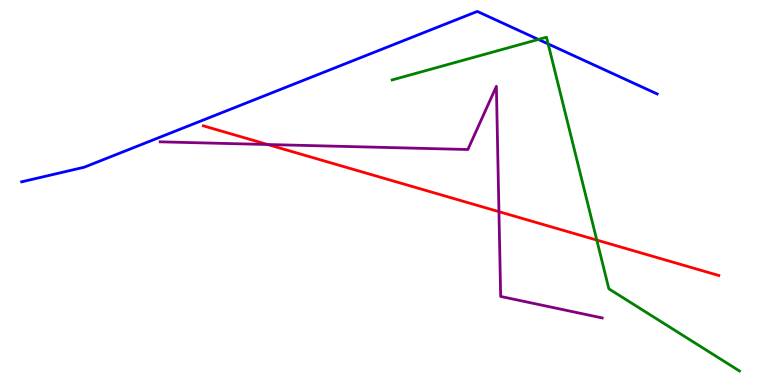[{'lines': ['blue', 'red'], 'intersections': []}, {'lines': ['green', 'red'], 'intersections': [{'x': 7.7, 'y': 3.76}]}, {'lines': ['purple', 'red'], 'intersections': [{'x': 3.45, 'y': 6.25}, {'x': 6.44, 'y': 4.5}]}, {'lines': ['blue', 'green'], 'intersections': [{'x': 6.95, 'y': 8.98}, {'x': 7.07, 'y': 8.86}]}, {'lines': ['blue', 'purple'], 'intersections': []}, {'lines': ['green', 'purple'], 'intersections': []}]